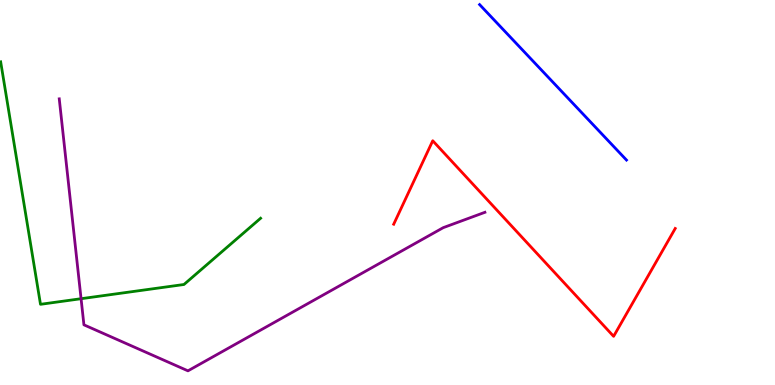[{'lines': ['blue', 'red'], 'intersections': []}, {'lines': ['green', 'red'], 'intersections': []}, {'lines': ['purple', 'red'], 'intersections': []}, {'lines': ['blue', 'green'], 'intersections': []}, {'lines': ['blue', 'purple'], 'intersections': []}, {'lines': ['green', 'purple'], 'intersections': [{'x': 1.05, 'y': 2.24}]}]